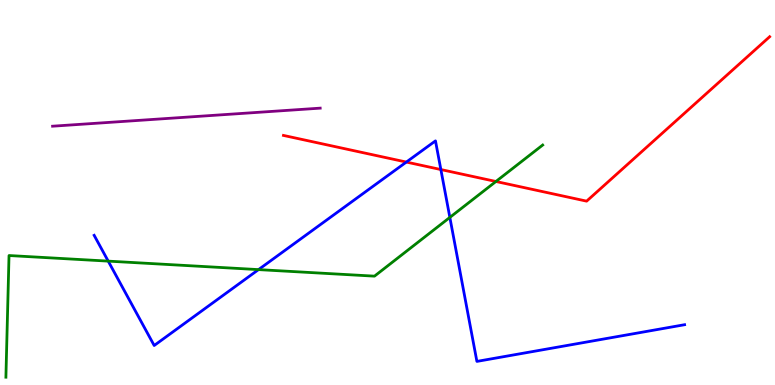[{'lines': ['blue', 'red'], 'intersections': [{'x': 5.24, 'y': 5.79}, {'x': 5.69, 'y': 5.6}]}, {'lines': ['green', 'red'], 'intersections': [{'x': 6.4, 'y': 5.29}]}, {'lines': ['purple', 'red'], 'intersections': []}, {'lines': ['blue', 'green'], 'intersections': [{'x': 1.4, 'y': 3.22}, {'x': 3.34, 'y': 3.0}, {'x': 5.8, 'y': 4.35}]}, {'lines': ['blue', 'purple'], 'intersections': []}, {'lines': ['green', 'purple'], 'intersections': []}]